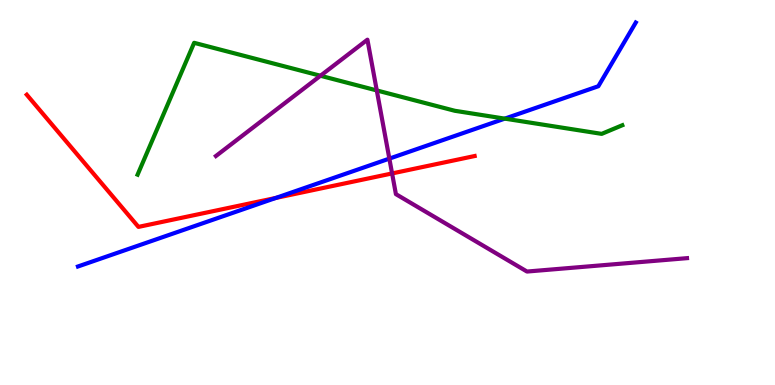[{'lines': ['blue', 'red'], 'intersections': [{'x': 3.56, 'y': 4.86}]}, {'lines': ['green', 'red'], 'intersections': []}, {'lines': ['purple', 'red'], 'intersections': [{'x': 5.06, 'y': 5.5}]}, {'lines': ['blue', 'green'], 'intersections': [{'x': 6.51, 'y': 6.92}]}, {'lines': ['blue', 'purple'], 'intersections': [{'x': 5.02, 'y': 5.88}]}, {'lines': ['green', 'purple'], 'intersections': [{'x': 4.13, 'y': 8.03}, {'x': 4.86, 'y': 7.65}]}]